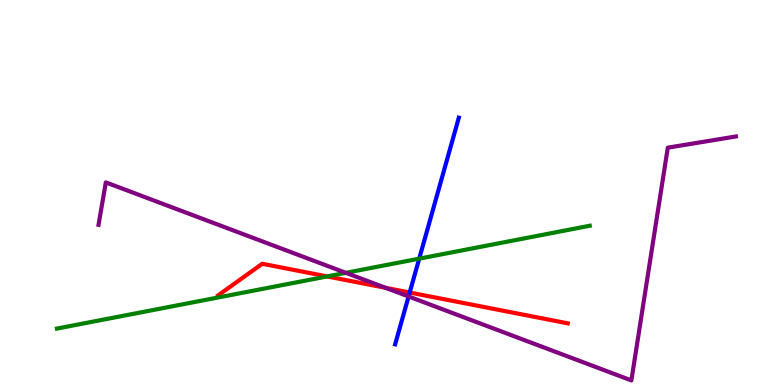[{'lines': ['blue', 'red'], 'intersections': [{'x': 5.29, 'y': 2.4}]}, {'lines': ['green', 'red'], 'intersections': [{'x': 4.22, 'y': 2.82}]}, {'lines': ['purple', 'red'], 'intersections': [{'x': 4.98, 'y': 2.52}]}, {'lines': ['blue', 'green'], 'intersections': [{'x': 5.41, 'y': 3.28}]}, {'lines': ['blue', 'purple'], 'intersections': [{'x': 5.27, 'y': 2.3}]}, {'lines': ['green', 'purple'], 'intersections': [{'x': 4.46, 'y': 2.91}]}]